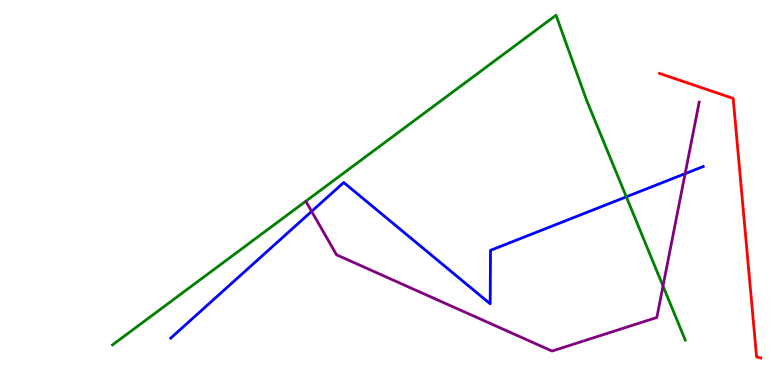[{'lines': ['blue', 'red'], 'intersections': []}, {'lines': ['green', 'red'], 'intersections': []}, {'lines': ['purple', 'red'], 'intersections': []}, {'lines': ['blue', 'green'], 'intersections': [{'x': 8.08, 'y': 4.89}]}, {'lines': ['blue', 'purple'], 'intersections': [{'x': 4.02, 'y': 4.51}, {'x': 8.84, 'y': 5.49}]}, {'lines': ['green', 'purple'], 'intersections': [{'x': 8.56, 'y': 2.57}]}]